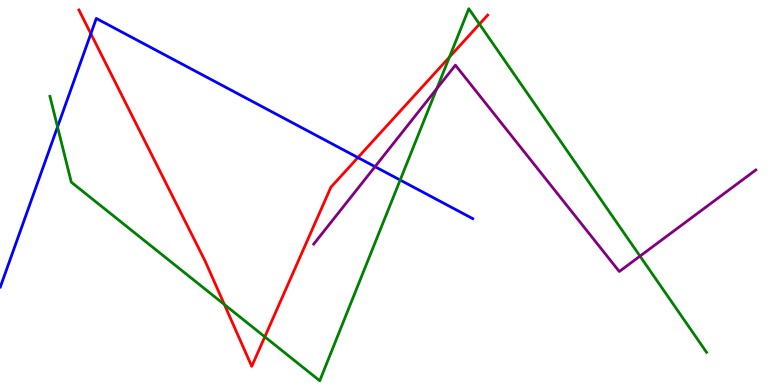[{'lines': ['blue', 'red'], 'intersections': [{'x': 1.17, 'y': 9.12}, {'x': 4.62, 'y': 5.91}]}, {'lines': ['green', 'red'], 'intersections': [{'x': 2.9, 'y': 2.09}, {'x': 3.42, 'y': 1.25}, {'x': 5.8, 'y': 8.52}, {'x': 6.19, 'y': 9.37}]}, {'lines': ['purple', 'red'], 'intersections': []}, {'lines': ['blue', 'green'], 'intersections': [{'x': 0.742, 'y': 6.7}, {'x': 5.16, 'y': 5.32}]}, {'lines': ['blue', 'purple'], 'intersections': [{'x': 4.84, 'y': 5.67}]}, {'lines': ['green', 'purple'], 'intersections': [{'x': 5.64, 'y': 7.7}, {'x': 8.26, 'y': 3.35}]}]